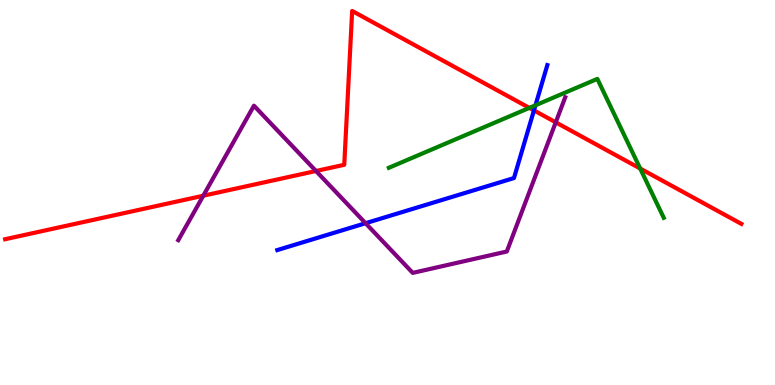[{'lines': ['blue', 'red'], 'intersections': [{'x': 6.89, 'y': 7.13}]}, {'lines': ['green', 'red'], 'intersections': [{'x': 6.83, 'y': 7.2}, {'x': 8.26, 'y': 5.62}]}, {'lines': ['purple', 'red'], 'intersections': [{'x': 2.62, 'y': 4.92}, {'x': 4.08, 'y': 5.56}, {'x': 7.17, 'y': 6.82}]}, {'lines': ['blue', 'green'], 'intersections': [{'x': 6.91, 'y': 7.27}]}, {'lines': ['blue', 'purple'], 'intersections': [{'x': 4.72, 'y': 4.2}]}, {'lines': ['green', 'purple'], 'intersections': []}]